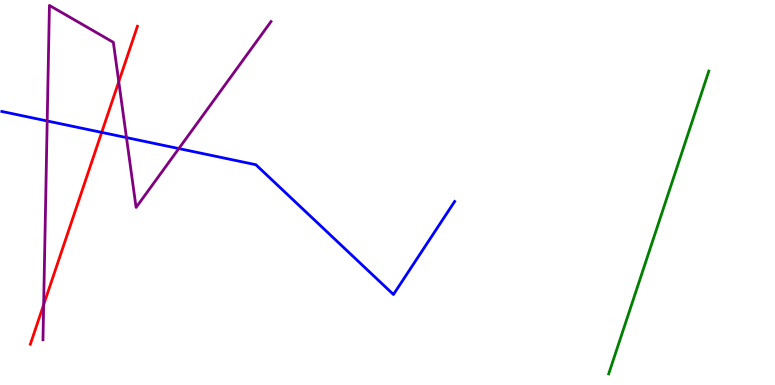[{'lines': ['blue', 'red'], 'intersections': [{'x': 1.31, 'y': 6.56}]}, {'lines': ['green', 'red'], 'intersections': []}, {'lines': ['purple', 'red'], 'intersections': [{'x': 0.563, 'y': 2.09}, {'x': 1.53, 'y': 7.88}]}, {'lines': ['blue', 'green'], 'intersections': []}, {'lines': ['blue', 'purple'], 'intersections': [{'x': 0.609, 'y': 6.86}, {'x': 1.63, 'y': 6.43}, {'x': 2.31, 'y': 6.14}]}, {'lines': ['green', 'purple'], 'intersections': []}]